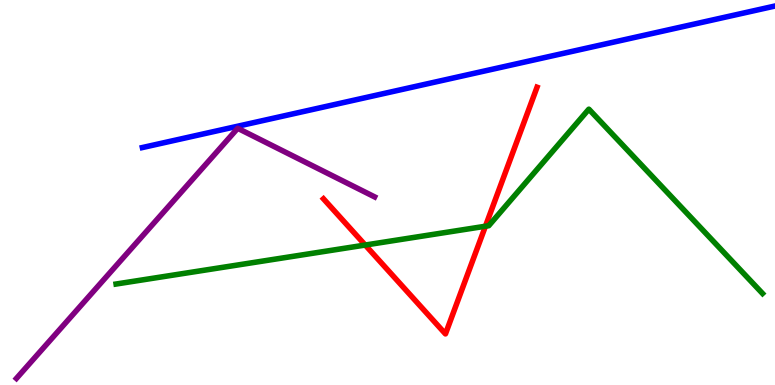[{'lines': ['blue', 'red'], 'intersections': []}, {'lines': ['green', 'red'], 'intersections': [{'x': 4.71, 'y': 3.64}, {'x': 6.26, 'y': 4.12}]}, {'lines': ['purple', 'red'], 'intersections': []}, {'lines': ['blue', 'green'], 'intersections': []}, {'lines': ['blue', 'purple'], 'intersections': []}, {'lines': ['green', 'purple'], 'intersections': []}]